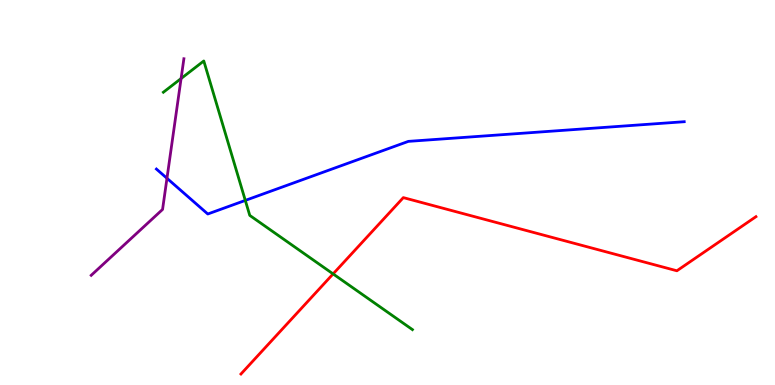[{'lines': ['blue', 'red'], 'intersections': []}, {'lines': ['green', 'red'], 'intersections': [{'x': 4.3, 'y': 2.89}]}, {'lines': ['purple', 'red'], 'intersections': []}, {'lines': ['blue', 'green'], 'intersections': [{'x': 3.17, 'y': 4.79}]}, {'lines': ['blue', 'purple'], 'intersections': [{'x': 2.15, 'y': 5.37}]}, {'lines': ['green', 'purple'], 'intersections': [{'x': 2.34, 'y': 7.96}]}]